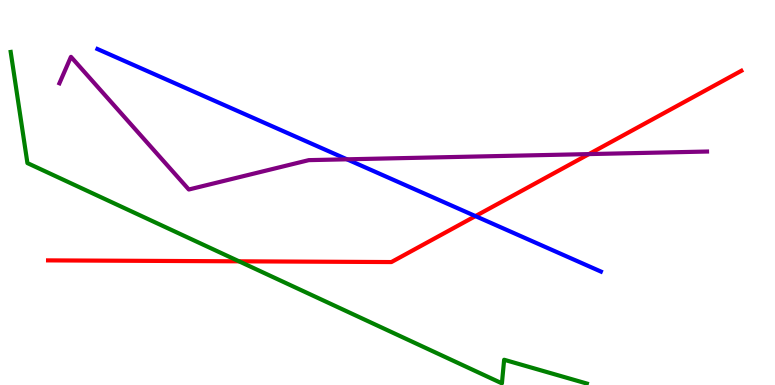[{'lines': ['blue', 'red'], 'intersections': [{'x': 6.13, 'y': 4.39}]}, {'lines': ['green', 'red'], 'intersections': [{'x': 3.08, 'y': 3.21}]}, {'lines': ['purple', 'red'], 'intersections': [{'x': 7.6, 'y': 6.0}]}, {'lines': ['blue', 'green'], 'intersections': []}, {'lines': ['blue', 'purple'], 'intersections': [{'x': 4.48, 'y': 5.86}]}, {'lines': ['green', 'purple'], 'intersections': []}]